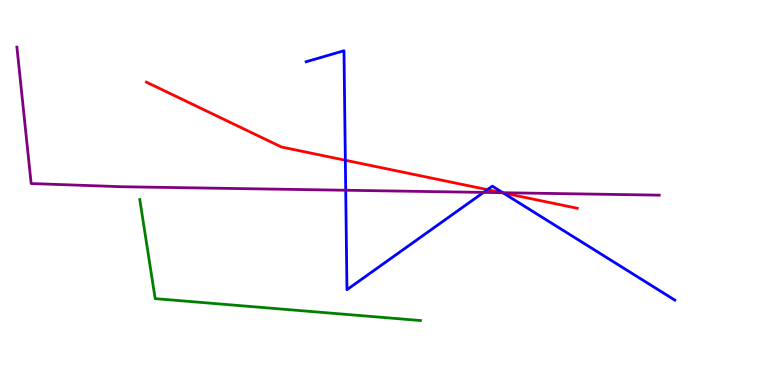[{'lines': ['blue', 'red'], 'intersections': [{'x': 4.46, 'y': 5.84}, {'x': 6.29, 'y': 5.07}, {'x': 6.49, 'y': 4.99}]}, {'lines': ['green', 'red'], 'intersections': []}, {'lines': ['purple', 'red'], 'intersections': [{'x': 6.48, 'y': 4.99}]}, {'lines': ['blue', 'green'], 'intersections': []}, {'lines': ['blue', 'purple'], 'intersections': [{'x': 4.46, 'y': 5.06}, {'x': 6.24, 'y': 5.0}, {'x': 6.49, 'y': 4.99}]}, {'lines': ['green', 'purple'], 'intersections': []}]